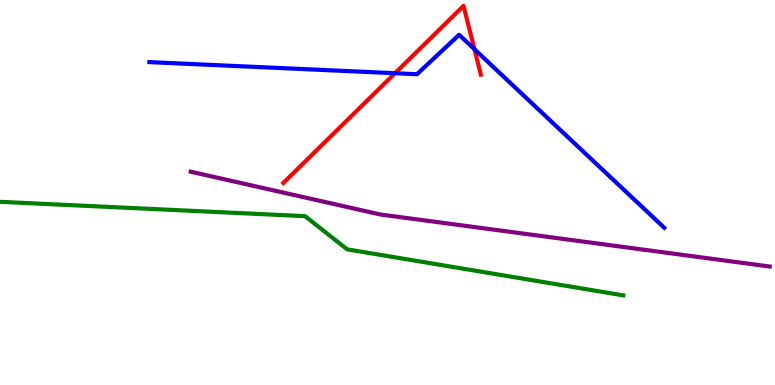[{'lines': ['blue', 'red'], 'intersections': [{'x': 5.1, 'y': 8.1}, {'x': 6.12, 'y': 8.72}]}, {'lines': ['green', 'red'], 'intersections': []}, {'lines': ['purple', 'red'], 'intersections': []}, {'lines': ['blue', 'green'], 'intersections': []}, {'lines': ['blue', 'purple'], 'intersections': []}, {'lines': ['green', 'purple'], 'intersections': []}]